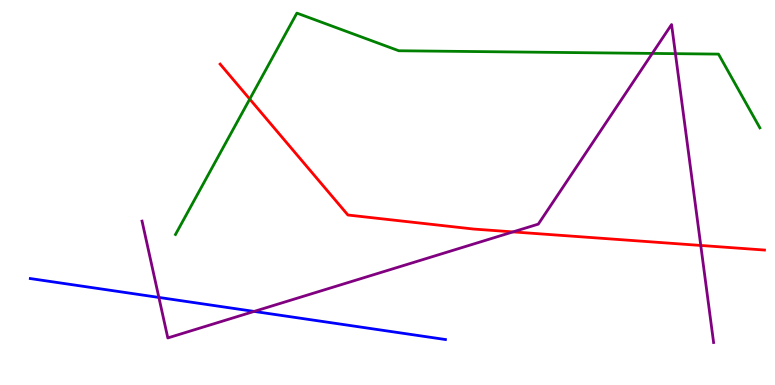[{'lines': ['blue', 'red'], 'intersections': []}, {'lines': ['green', 'red'], 'intersections': [{'x': 3.22, 'y': 7.43}]}, {'lines': ['purple', 'red'], 'intersections': [{'x': 6.62, 'y': 3.98}, {'x': 9.04, 'y': 3.62}]}, {'lines': ['blue', 'green'], 'intersections': []}, {'lines': ['blue', 'purple'], 'intersections': [{'x': 2.05, 'y': 2.27}, {'x': 3.28, 'y': 1.91}]}, {'lines': ['green', 'purple'], 'intersections': [{'x': 8.42, 'y': 8.61}, {'x': 8.72, 'y': 8.61}]}]